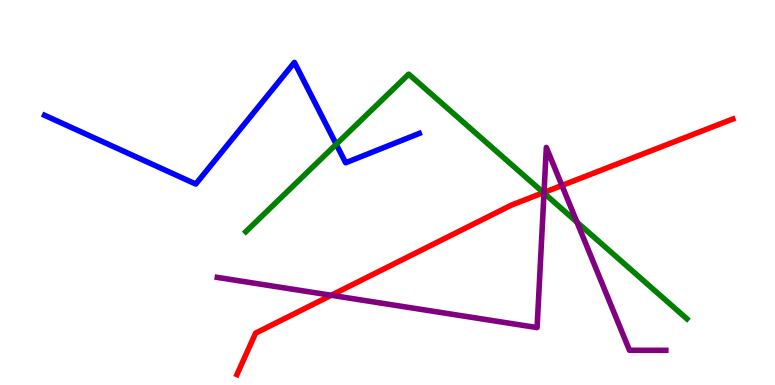[{'lines': ['blue', 'red'], 'intersections': []}, {'lines': ['green', 'red'], 'intersections': [{'x': 7.01, 'y': 5.0}]}, {'lines': ['purple', 'red'], 'intersections': [{'x': 4.27, 'y': 2.33}, {'x': 7.02, 'y': 5.0}, {'x': 7.25, 'y': 5.18}]}, {'lines': ['blue', 'green'], 'intersections': [{'x': 4.34, 'y': 6.25}]}, {'lines': ['blue', 'purple'], 'intersections': []}, {'lines': ['green', 'purple'], 'intersections': [{'x': 7.02, 'y': 4.98}, {'x': 7.44, 'y': 4.23}]}]